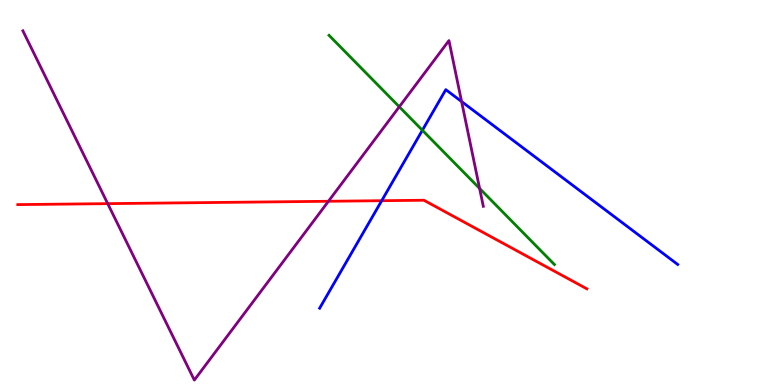[{'lines': ['blue', 'red'], 'intersections': [{'x': 4.93, 'y': 4.79}]}, {'lines': ['green', 'red'], 'intersections': []}, {'lines': ['purple', 'red'], 'intersections': [{'x': 1.39, 'y': 4.71}, {'x': 4.24, 'y': 4.77}]}, {'lines': ['blue', 'green'], 'intersections': [{'x': 5.45, 'y': 6.62}]}, {'lines': ['blue', 'purple'], 'intersections': [{'x': 5.96, 'y': 7.36}]}, {'lines': ['green', 'purple'], 'intersections': [{'x': 5.15, 'y': 7.23}, {'x': 6.19, 'y': 5.1}]}]